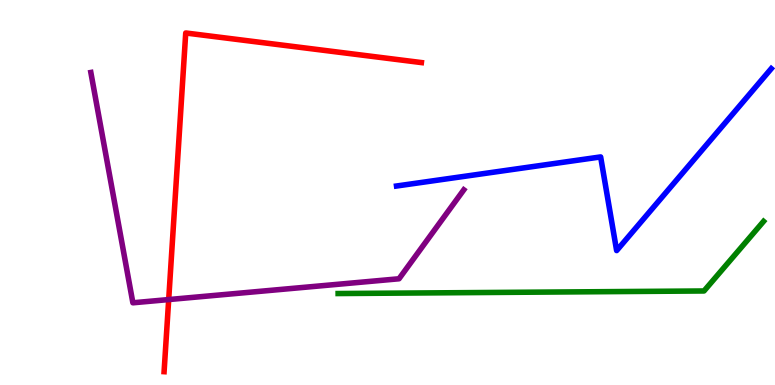[{'lines': ['blue', 'red'], 'intersections': []}, {'lines': ['green', 'red'], 'intersections': []}, {'lines': ['purple', 'red'], 'intersections': [{'x': 2.18, 'y': 2.22}]}, {'lines': ['blue', 'green'], 'intersections': []}, {'lines': ['blue', 'purple'], 'intersections': []}, {'lines': ['green', 'purple'], 'intersections': []}]